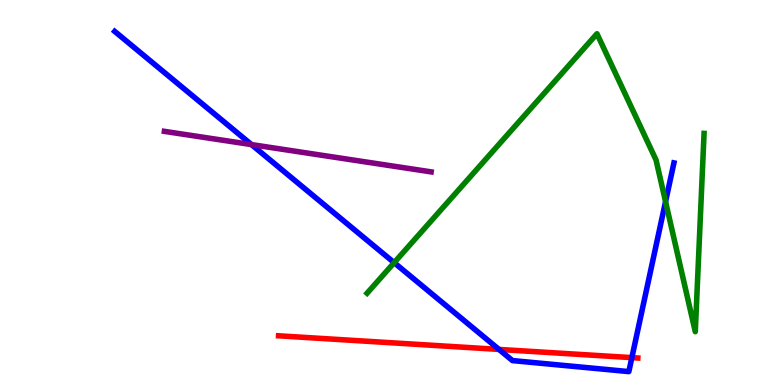[{'lines': ['blue', 'red'], 'intersections': [{'x': 6.44, 'y': 0.924}, {'x': 8.15, 'y': 0.711}]}, {'lines': ['green', 'red'], 'intersections': []}, {'lines': ['purple', 'red'], 'intersections': []}, {'lines': ['blue', 'green'], 'intersections': [{'x': 5.09, 'y': 3.18}, {'x': 8.59, 'y': 4.76}]}, {'lines': ['blue', 'purple'], 'intersections': [{'x': 3.25, 'y': 6.24}]}, {'lines': ['green', 'purple'], 'intersections': []}]